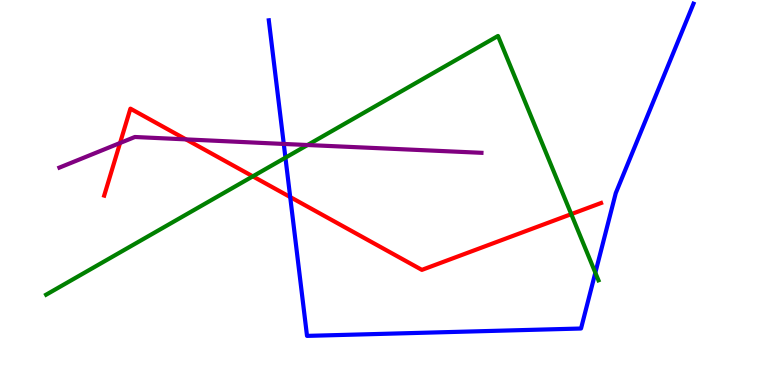[{'lines': ['blue', 'red'], 'intersections': [{'x': 3.74, 'y': 4.88}]}, {'lines': ['green', 'red'], 'intersections': [{'x': 3.26, 'y': 5.42}, {'x': 7.37, 'y': 4.44}]}, {'lines': ['purple', 'red'], 'intersections': [{'x': 1.55, 'y': 6.29}, {'x': 2.4, 'y': 6.38}]}, {'lines': ['blue', 'green'], 'intersections': [{'x': 3.68, 'y': 5.9}, {'x': 7.68, 'y': 2.92}]}, {'lines': ['blue', 'purple'], 'intersections': [{'x': 3.66, 'y': 6.26}]}, {'lines': ['green', 'purple'], 'intersections': [{'x': 3.97, 'y': 6.23}]}]